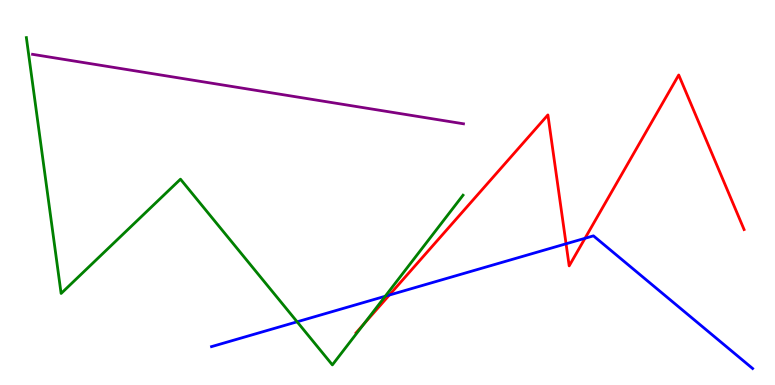[{'lines': ['blue', 'red'], 'intersections': [{'x': 5.02, 'y': 2.34}, {'x': 7.3, 'y': 3.67}, {'x': 7.55, 'y': 3.81}]}, {'lines': ['green', 'red'], 'intersections': [{'x': 4.7, 'y': 1.58}]}, {'lines': ['purple', 'red'], 'intersections': []}, {'lines': ['blue', 'green'], 'intersections': [{'x': 3.83, 'y': 1.64}, {'x': 4.97, 'y': 2.31}]}, {'lines': ['blue', 'purple'], 'intersections': []}, {'lines': ['green', 'purple'], 'intersections': []}]